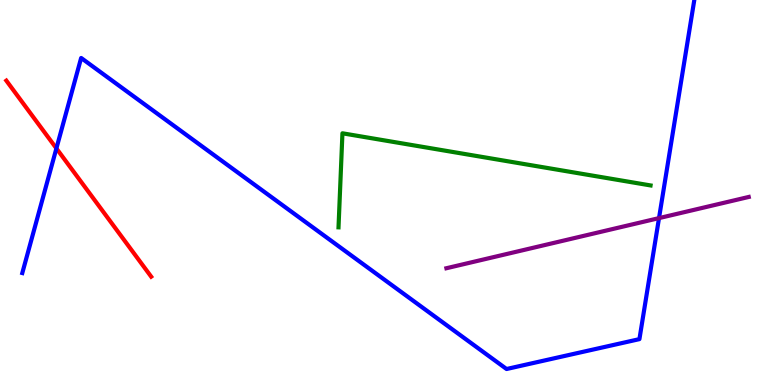[{'lines': ['blue', 'red'], 'intersections': [{'x': 0.728, 'y': 6.15}]}, {'lines': ['green', 'red'], 'intersections': []}, {'lines': ['purple', 'red'], 'intersections': []}, {'lines': ['blue', 'green'], 'intersections': []}, {'lines': ['blue', 'purple'], 'intersections': [{'x': 8.5, 'y': 4.33}]}, {'lines': ['green', 'purple'], 'intersections': []}]